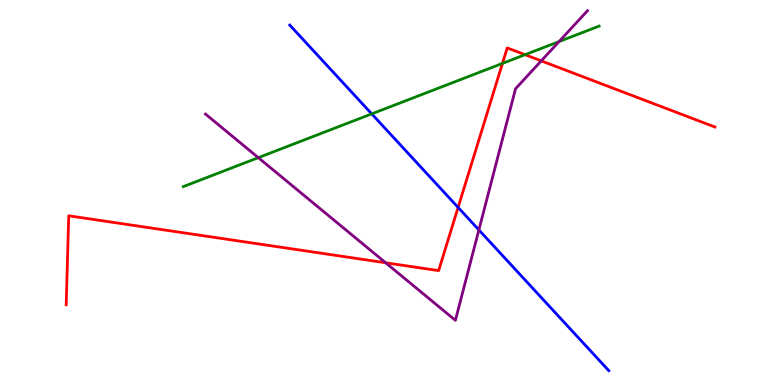[{'lines': ['blue', 'red'], 'intersections': [{'x': 5.91, 'y': 4.61}]}, {'lines': ['green', 'red'], 'intersections': [{'x': 6.48, 'y': 8.35}, {'x': 6.77, 'y': 8.58}]}, {'lines': ['purple', 'red'], 'intersections': [{'x': 4.98, 'y': 3.17}, {'x': 6.98, 'y': 8.42}]}, {'lines': ['blue', 'green'], 'intersections': [{'x': 4.8, 'y': 7.04}]}, {'lines': ['blue', 'purple'], 'intersections': [{'x': 6.18, 'y': 4.03}]}, {'lines': ['green', 'purple'], 'intersections': [{'x': 3.33, 'y': 5.9}, {'x': 7.21, 'y': 8.92}]}]